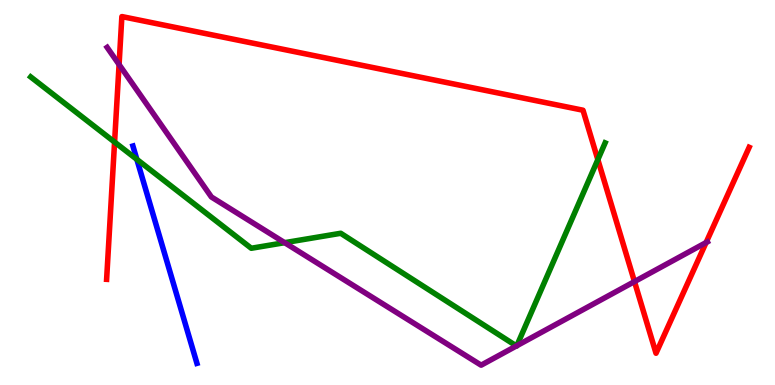[{'lines': ['blue', 'red'], 'intersections': []}, {'lines': ['green', 'red'], 'intersections': [{'x': 1.48, 'y': 6.31}, {'x': 7.71, 'y': 5.85}]}, {'lines': ['purple', 'red'], 'intersections': [{'x': 1.54, 'y': 8.32}, {'x': 8.19, 'y': 2.69}, {'x': 9.11, 'y': 3.7}]}, {'lines': ['blue', 'green'], 'intersections': [{'x': 1.77, 'y': 5.86}]}, {'lines': ['blue', 'purple'], 'intersections': []}, {'lines': ['green', 'purple'], 'intersections': [{'x': 3.67, 'y': 3.7}, {'x': 6.66, 'y': 1.01}, {'x': 6.67, 'y': 1.02}]}]